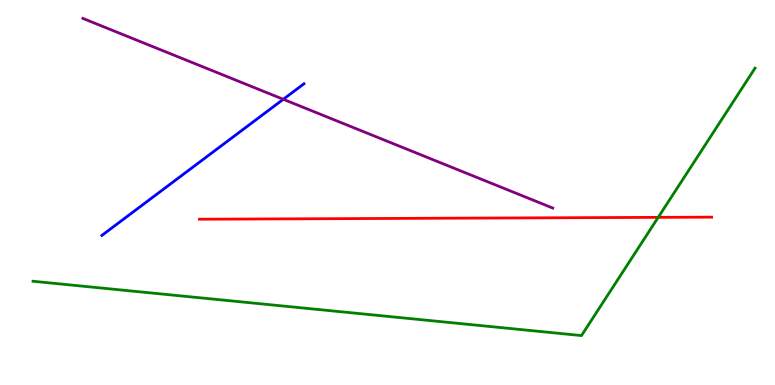[{'lines': ['blue', 'red'], 'intersections': []}, {'lines': ['green', 'red'], 'intersections': [{'x': 8.49, 'y': 4.35}]}, {'lines': ['purple', 'red'], 'intersections': []}, {'lines': ['blue', 'green'], 'intersections': []}, {'lines': ['blue', 'purple'], 'intersections': [{'x': 3.66, 'y': 7.42}]}, {'lines': ['green', 'purple'], 'intersections': []}]